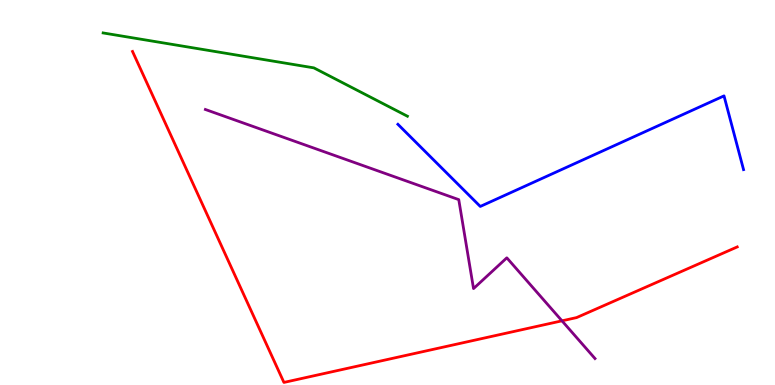[{'lines': ['blue', 'red'], 'intersections': []}, {'lines': ['green', 'red'], 'intersections': []}, {'lines': ['purple', 'red'], 'intersections': [{'x': 7.25, 'y': 1.67}]}, {'lines': ['blue', 'green'], 'intersections': []}, {'lines': ['blue', 'purple'], 'intersections': []}, {'lines': ['green', 'purple'], 'intersections': []}]